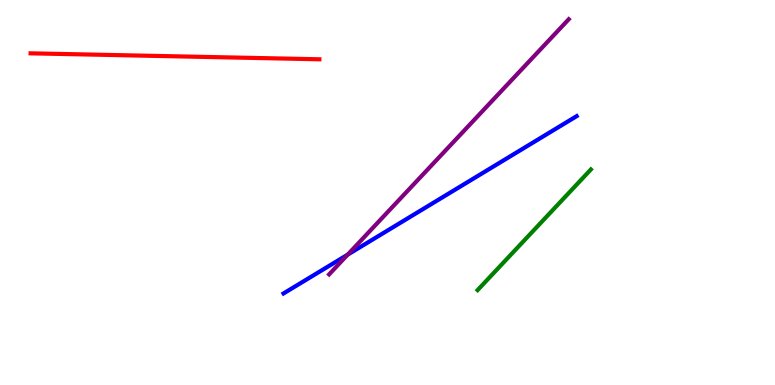[{'lines': ['blue', 'red'], 'intersections': []}, {'lines': ['green', 'red'], 'intersections': []}, {'lines': ['purple', 'red'], 'intersections': []}, {'lines': ['blue', 'green'], 'intersections': []}, {'lines': ['blue', 'purple'], 'intersections': [{'x': 4.49, 'y': 3.39}]}, {'lines': ['green', 'purple'], 'intersections': []}]